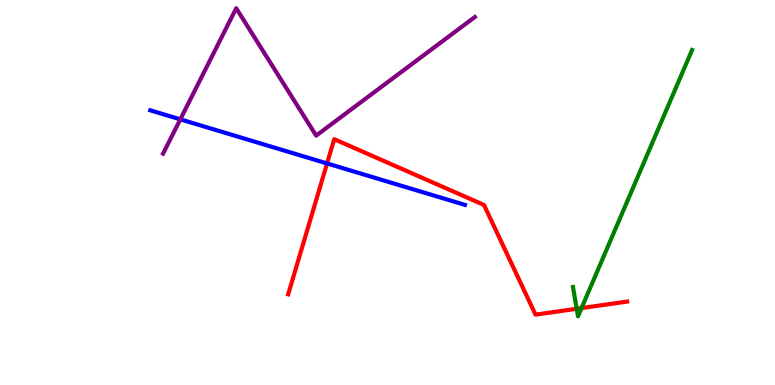[{'lines': ['blue', 'red'], 'intersections': [{'x': 4.22, 'y': 5.75}]}, {'lines': ['green', 'red'], 'intersections': [{'x': 7.44, 'y': 1.98}, {'x': 7.5, 'y': 2.0}]}, {'lines': ['purple', 'red'], 'intersections': []}, {'lines': ['blue', 'green'], 'intersections': []}, {'lines': ['blue', 'purple'], 'intersections': [{'x': 2.33, 'y': 6.9}]}, {'lines': ['green', 'purple'], 'intersections': []}]